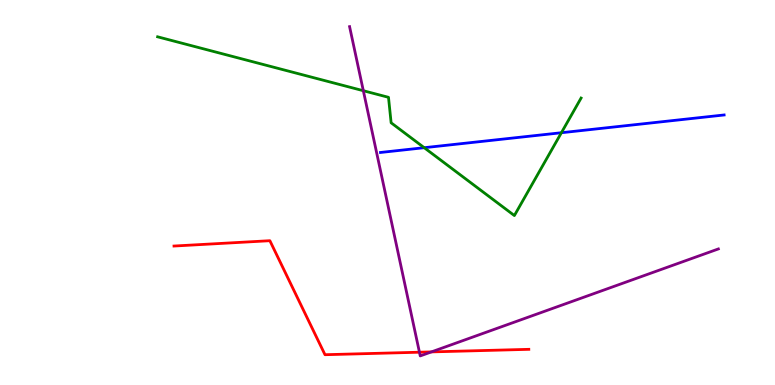[{'lines': ['blue', 'red'], 'intersections': []}, {'lines': ['green', 'red'], 'intersections': []}, {'lines': ['purple', 'red'], 'intersections': [{'x': 5.41, 'y': 0.851}, {'x': 5.57, 'y': 0.86}]}, {'lines': ['blue', 'green'], 'intersections': [{'x': 5.47, 'y': 6.16}, {'x': 7.24, 'y': 6.55}]}, {'lines': ['blue', 'purple'], 'intersections': []}, {'lines': ['green', 'purple'], 'intersections': [{'x': 4.69, 'y': 7.64}]}]